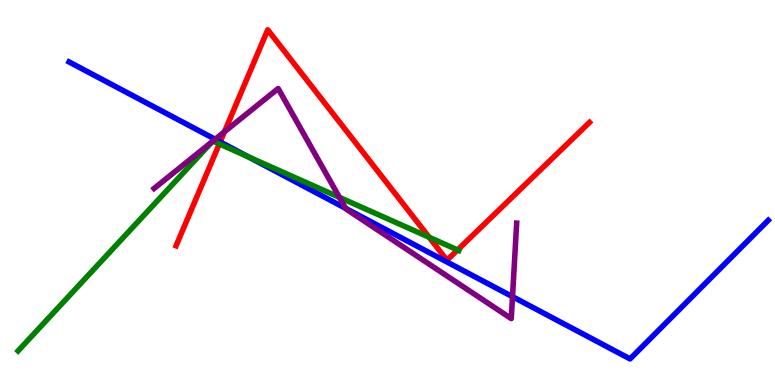[{'lines': ['blue', 'red'], 'intersections': [{'x': 2.84, 'y': 6.31}]}, {'lines': ['green', 'red'], 'intersections': [{'x': 2.83, 'y': 6.26}, {'x': 5.54, 'y': 3.84}, {'x': 5.9, 'y': 3.51}]}, {'lines': ['purple', 'red'], 'intersections': [{'x': 2.9, 'y': 6.58}]}, {'lines': ['blue', 'green'], 'intersections': [{'x': 3.2, 'y': 5.93}]}, {'lines': ['blue', 'purple'], 'intersections': [{'x': 2.78, 'y': 6.38}, {'x': 4.46, 'y': 4.59}, {'x': 6.61, 'y': 2.29}]}, {'lines': ['green', 'purple'], 'intersections': [{'x': 2.74, 'y': 6.32}, {'x': 2.75, 'y': 6.34}, {'x': 4.38, 'y': 4.87}]}]